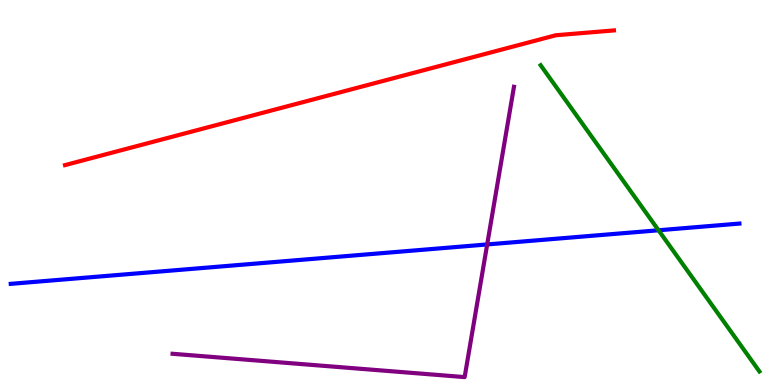[{'lines': ['blue', 'red'], 'intersections': []}, {'lines': ['green', 'red'], 'intersections': []}, {'lines': ['purple', 'red'], 'intersections': []}, {'lines': ['blue', 'green'], 'intersections': [{'x': 8.5, 'y': 4.02}]}, {'lines': ['blue', 'purple'], 'intersections': [{'x': 6.29, 'y': 3.65}]}, {'lines': ['green', 'purple'], 'intersections': []}]